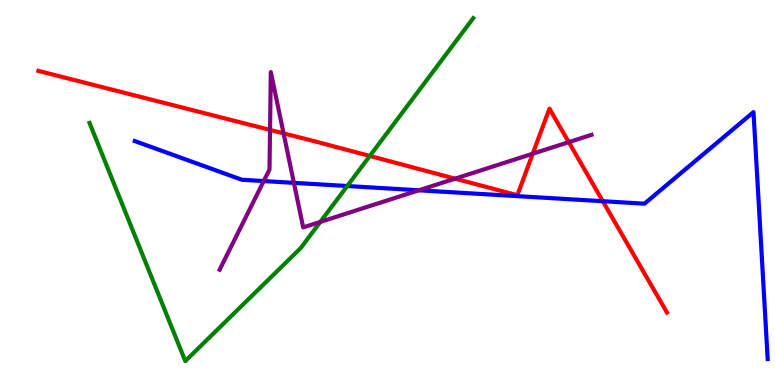[{'lines': ['blue', 'red'], 'intersections': [{'x': 7.78, 'y': 4.77}]}, {'lines': ['green', 'red'], 'intersections': [{'x': 4.77, 'y': 5.95}]}, {'lines': ['purple', 'red'], 'intersections': [{'x': 3.48, 'y': 6.63}, {'x': 3.66, 'y': 6.54}, {'x': 5.87, 'y': 5.36}, {'x': 6.87, 'y': 6.01}, {'x': 7.34, 'y': 6.31}]}, {'lines': ['blue', 'green'], 'intersections': [{'x': 4.48, 'y': 5.17}]}, {'lines': ['blue', 'purple'], 'intersections': [{'x': 3.4, 'y': 5.3}, {'x': 3.79, 'y': 5.25}, {'x': 5.4, 'y': 5.06}]}, {'lines': ['green', 'purple'], 'intersections': [{'x': 4.13, 'y': 4.24}]}]